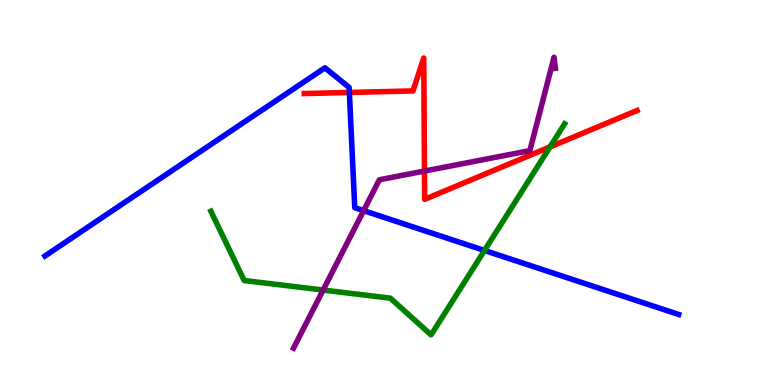[{'lines': ['blue', 'red'], 'intersections': [{'x': 4.51, 'y': 7.6}]}, {'lines': ['green', 'red'], 'intersections': [{'x': 7.1, 'y': 6.18}]}, {'lines': ['purple', 'red'], 'intersections': [{'x': 5.48, 'y': 5.56}]}, {'lines': ['blue', 'green'], 'intersections': [{'x': 6.25, 'y': 3.49}]}, {'lines': ['blue', 'purple'], 'intersections': [{'x': 4.69, 'y': 4.53}]}, {'lines': ['green', 'purple'], 'intersections': [{'x': 4.17, 'y': 2.47}]}]